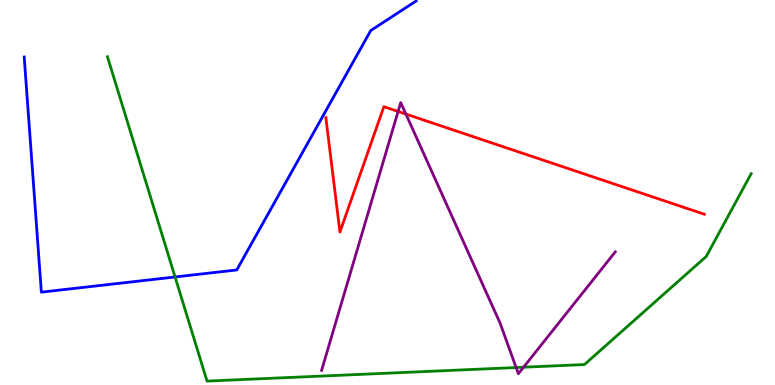[{'lines': ['blue', 'red'], 'intersections': []}, {'lines': ['green', 'red'], 'intersections': []}, {'lines': ['purple', 'red'], 'intersections': [{'x': 5.14, 'y': 7.1}, {'x': 5.24, 'y': 7.04}]}, {'lines': ['blue', 'green'], 'intersections': [{'x': 2.26, 'y': 2.81}]}, {'lines': ['blue', 'purple'], 'intersections': []}, {'lines': ['green', 'purple'], 'intersections': [{'x': 6.66, 'y': 0.454}, {'x': 6.76, 'y': 0.462}]}]